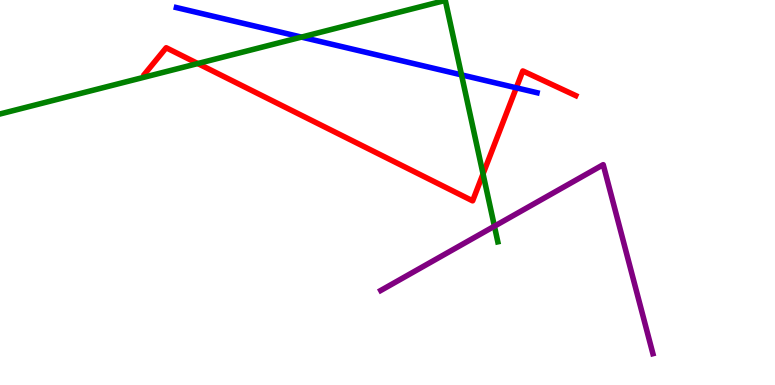[{'lines': ['blue', 'red'], 'intersections': [{'x': 6.66, 'y': 7.72}]}, {'lines': ['green', 'red'], 'intersections': [{'x': 2.55, 'y': 8.35}, {'x': 6.23, 'y': 5.48}]}, {'lines': ['purple', 'red'], 'intersections': []}, {'lines': ['blue', 'green'], 'intersections': [{'x': 3.89, 'y': 9.04}, {'x': 5.95, 'y': 8.06}]}, {'lines': ['blue', 'purple'], 'intersections': []}, {'lines': ['green', 'purple'], 'intersections': [{'x': 6.38, 'y': 4.12}]}]